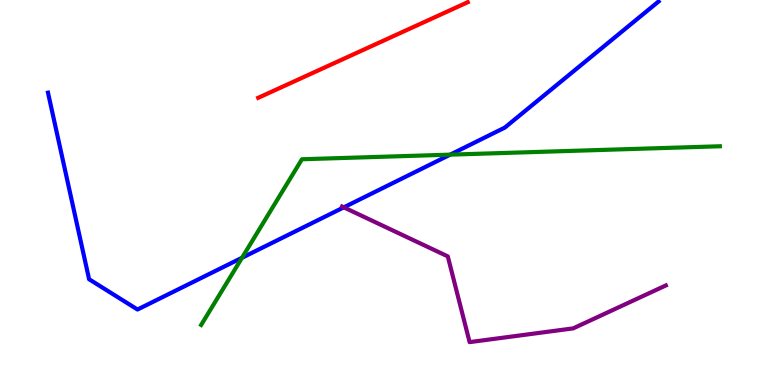[{'lines': ['blue', 'red'], 'intersections': []}, {'lines': ['green', 'red'], 'intersections': []}, {'lines': ['purple', 'red'], 'intersections': []}, {'lines': ['blue', 'green'], 'intersections': [{'x': 3.12, 'y': 3.3}, {'x': 5.81, 'y': 5.98}]}, {'lines': ['blue', 'purple'], 'intersections': [{'x': 4.44, 'y': 4.61}]}, {'lines': ['green', 'purple'], 'intersections': []}]